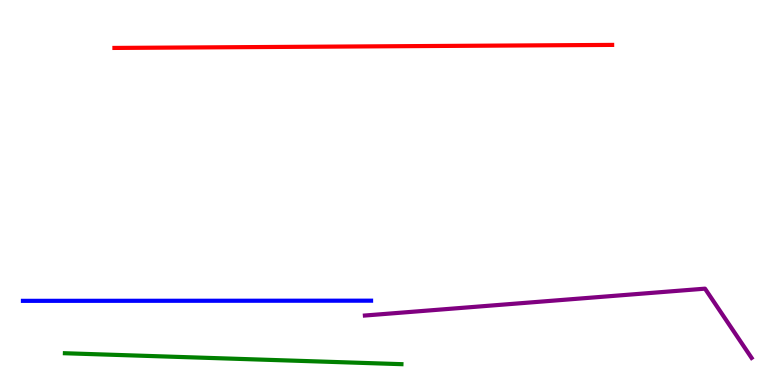[{'lines': ['blue', 'red'], 'intersections': []}, {'lines': ['green', 'red'], 'intersections': []}, {'lines': ['purple', 'red'], 'intersections': []}, {'lines': ['blue', 'green'], 'intersections': []}, {'lines': ['blue', 'purple'], 'intersections': []}, {'lines': ['green', 'purple'], 'intersections': []}]